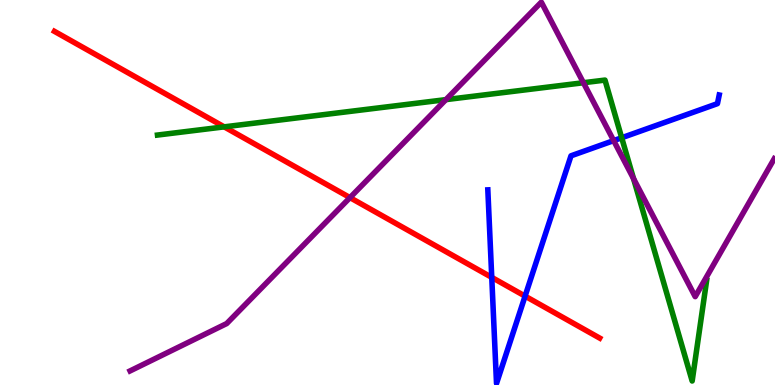[{'lines': ['blue', 'red'], 'intersections': [{'x': 6.35, 'y': 2.8}, {'x': 6.78, 'y': 2.31}]}, {'lines': ['green', 'red'], 'intersections': [{'x': 2.89, 'y': 6.7}]}, {'lines': ['purple', 'red'], 'intersections': [{'x': 4.52, 'y': 4.87}]}, {'lines': ['blue', 'green'], 'intersections': [{'x': 8.02, 'y': 6.42}]}, {'lines': ['blue', 'purple'], 'intersections': [{'x': 7.92, 'y': 6.35}]}, {'lines': ['green', 'purple'], 'intersections': [{'x': 5.75, 'y': 7.41}, {'x': 7.53, 'y': 7.85}, {'x': 8.17, 'y': 5.36}]}]